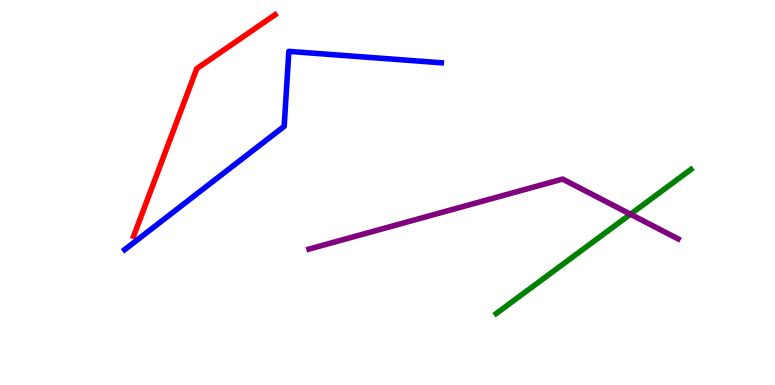[{'lines': ['blue', 'red'], 'intersections': []}, {'lines': ['green', 'red'], 'intersections': []}, {'lines': ['purple', 'red'], 'intersections': []}, {'lines': ['blue', 'green'], 'intersections': []}, {'lines': ['blue', 'purple'], 'intersections': []}, {'lines': ['green', 'purple'], 'intersections': [{'x': 8.13, 'y': 4.44}]}]